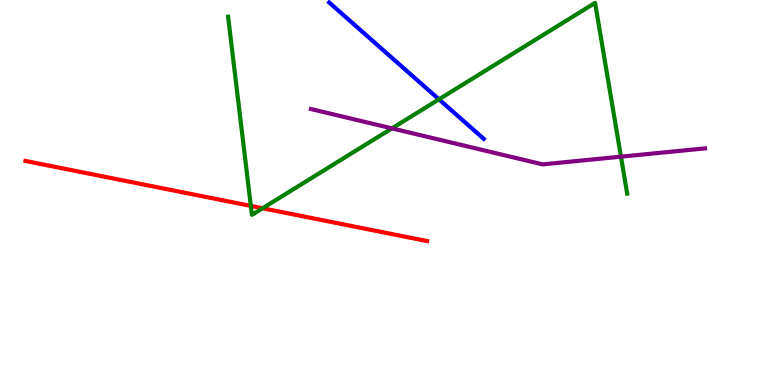[{'lines': ['blue', 'red'], 'intersections': []}, {'lines': ['green', 'red'], 'intersections': [{'x': 3.24, 'y': 4.65}, {'x': 3.39, 'y': 4.59}]}, {'lines': ['purple', 'red'], 'intersections': []}, {'lines': ['blue', 'green'], 'intersections': [{'x': 5.66, 'y': 7.42}]}, {'lines': ['blue', 'purple'], 'intersections': []}, {'lines': ['green', 'purple'], 'intersections': [{'x': 5.06, 'y': 6.67}, {'x': 8.01, 'y': 5.93}]}]